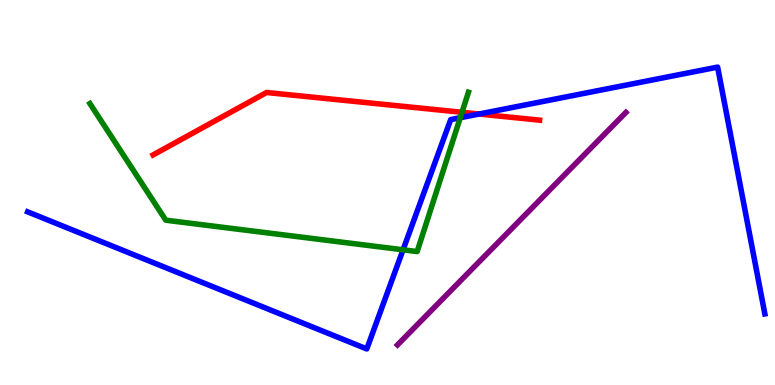[{'lines': ['blue', 'red'], 'intersections': [{'x': 6.18, 'y': 7.04}]}, {'lines': ['green', 'red'], 'intersections': [{'x': 5.96, 'y': 7.08}]}, {'lines': ['purple', 'red'], 'intersections': []}, {'lines': ['blue', 'green'], 'intersections': [{'x': 5.2, 'y': 3.51}, {'x': 5.94, 'y': 6.94}]}, {'lines': ['blue', 'purple'], 'intersections': []}, {'lines': ['green', 'purple'], 'intersections': []}]